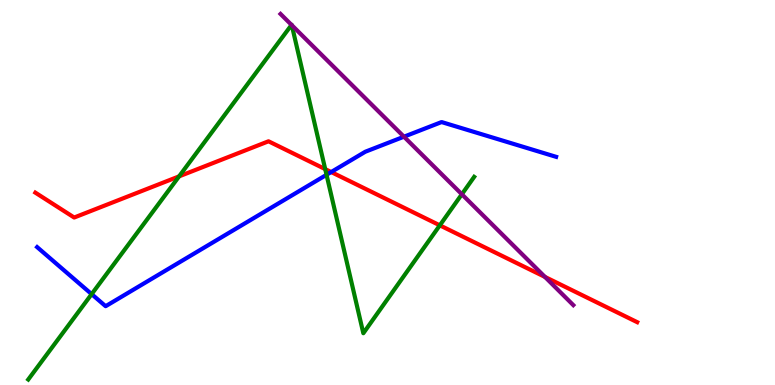[{'lines': ['blue', 'red'], 'intersections': [{'x': 4.27, 'y': 5.53}]}, {'lines': ['green', 'red'], 'intersections': [{'x': 2.31, 'y': 5.42}, {'x': 4.2, 'y': 5.61}, {'x': 5.68, 'y': 4.15}]}, {'lines': ['purple', 'red'], 'intersections': [{'x': 7.03, 'y': 2.81}]}, {'lines': ['blue', 'green'], 'intersections': [{'x': 1.18, 'y': 2.36}, {'x': 4.21, 'y': 5.46}]}, {'lines': ['blue', 'purple'], 'intersections': [{'x': 5.21, 'y': 6.45}]}, {'lines': ['green', 'purple'], 'intersections': [{'x': 3.76, 'y': 9.35}, {'x': 3.76, 'y': 9.35}, {'x': 5.96, 'y': 4.95}]}]